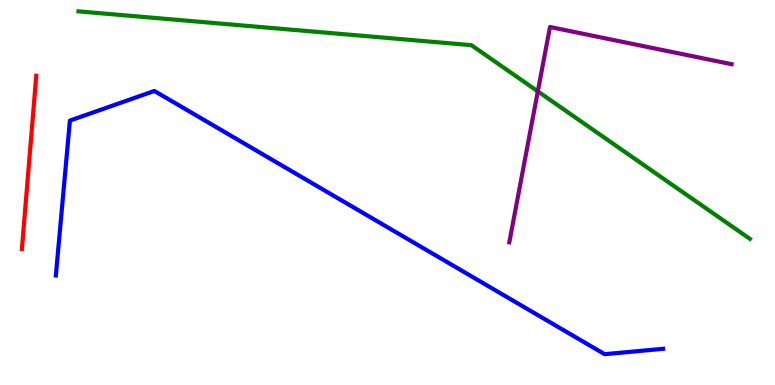[{'lines': ['blue', 'red'], 'intersections': []}, {'lines': ['green', 'red'], 'intersections': []}, {'lines': ['purple', 'red'], 'intersections': []}, {'lines': ['blue', 'green'], 'intersections': []}, {'lines': ['blue', 'purple'], 'intersections': []}, {'lines': ['green', 'purple'], 'intersections': [{'x': 6.94, 'y': 7.63}]}]